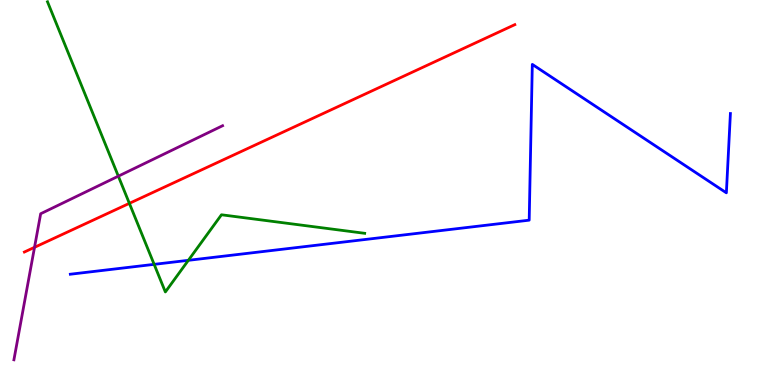[{'lines': ['blue', 'red'], 'intersections': []}, {'lines': ['green', 'red'], 'intersections': [{'x': 1.67, 'y': 4.72}]}, {'lines': ['purple', 'red'], 'intersections': [{'x': 0.445, 'y': 3.58}]}, {'lines': ['blue', 'green'], 'intersections': [{'x': 1.99, 'y': 3.13}, {'x': 2.43, 'y': 3.24}]}, {'lines': ['blue', 'purple'], 'intersections': []}, {'lines': ['green', 'purple'], 'intersections': [{'x': 1.53, 'y': 5.42}]}]